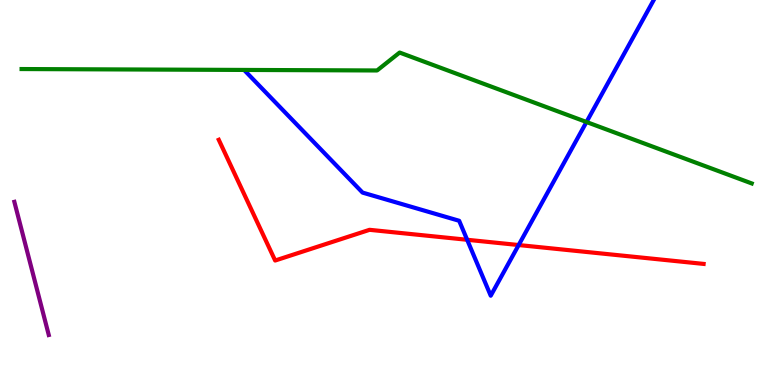[{'lines': ['blue', 'red'], 'intersections': [{'x': 6.03, 'y': 3.77}, {'x': 6.69, 'y': 3.64}]}, {'lines': ['green', 'red'], 'intersections': []}, {'lines': ['purple', 'red'], 'intersections': []}, {'lines': ['blue', 'green'], 'intersections': [{'x': 7.57, 'y': 6.83}]}, {'lines': ['blue', 'purple'], 'intersections': []}, {'lines': ['green', 'purple'], 'intersections': []}]